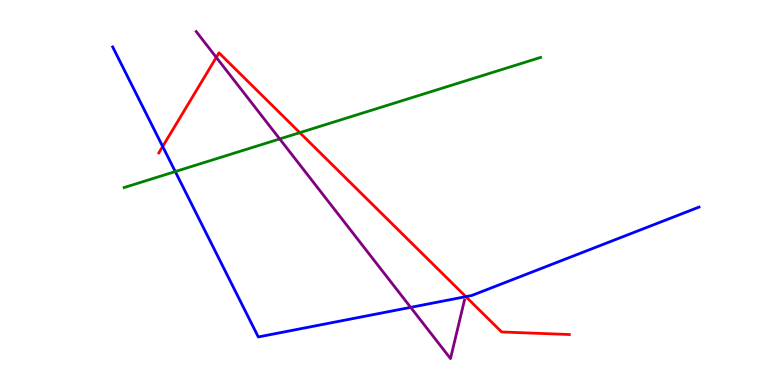[{'lines': ['blue', 'red'], 'intersections': [{'x': 2.1, 'y': 6.2}, {'x': 6.01, 'y': 2.3}]}, {'lines': ['green', 'red'], 'intersections': [{'x': 3.87, 'y': 6.55}]}, {'lines': ['purple', 'red'], 'intersections': [{'x': 2.79, 'y': 8.51}]}, {'lines': ['blue', 'green'], 'intersections': [{'x': 2.26, 'y': 5.54}]}, {'lines': ['blue', 'purple'], 'intersections': [{'x': 5.3, 'y': 2.02}]}, {'lines': ['green', 'purple'], 'intersections': [{'x': 3.61, 'y': 6.39}]}]